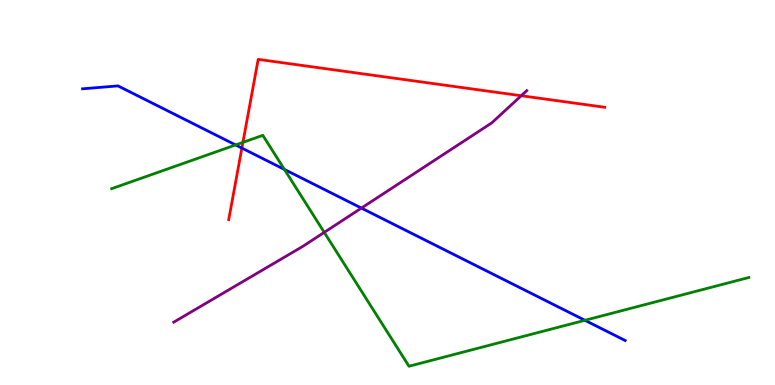[{'lines': ['blue', 'red'], 'intersections': [{'x': 3.12, 'y': 6.15}]}, {'lines': ['green', 'red'], 'intersections': [{'x': 3.13, 'y': 6.3}]}, {'lines': ['purple', 'red'], 'intersections': [{'x': 6.73, 'y': 7.51}]}, {'lines': ['blue', 'green'], 'intersections': [{'x': 3.04, 'y': 6.24}, {'x': 3.67, 'y': 5.6}, {'x': 7.55, 'y': 1.68}]}, {'lines': ['blue', 'purple'], 'intersections': [{'x': 4.66, 'y': 4.6}]}, {'lines': ['green', 'purple'], 'intersections': [{'x': 4.18, 'y': 3.96}]}]